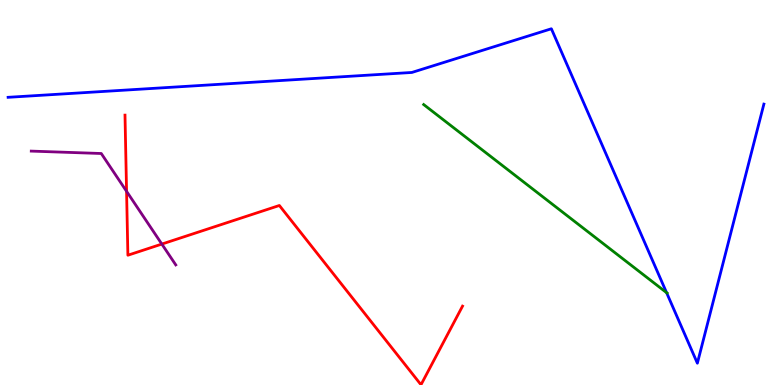[{'lines': ['blue', 'red'], 'intersections': []}, {'lines': ['green', 'red'], 'intersections': []}, {'lines': ['purple', 'red'], 'intersections': [{'x': 1.63, 'y': 5.03}, {'x': 2.09, 'y': 3.66}]}, {'lines': ['blue', 'green'], 'intersections': [{'x': 8.6, 'y': 2.4}]}, {'lines': ['blue', 'purple'], 'intersections': []}, {'lines': ['green', 'purple'], 'intersections': []}]